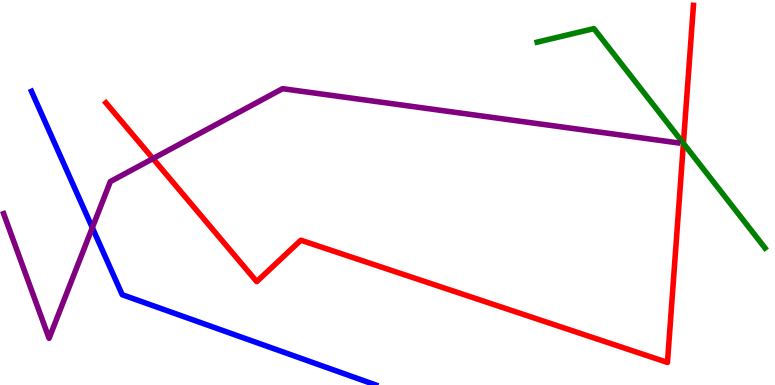[{'lines': ['blue', 'red'], 'intersections': []}, {'lines': ['green', 'red'], 'intersections': [{'x': 8.82, 'y': 6.28}]}, {'lines': ['purple', 'red'], 'intersections': [{'x': 1.97, 'y': 5.88}]}, {'lines': ['blue', 'green'], 'intersections': []}, {'lines': ['blue', 'purple'], 'intersections': [{'x': 1.19, 'y': 4.09}]}, {'lines': ['green', 'purple'], 'intersections': []}]